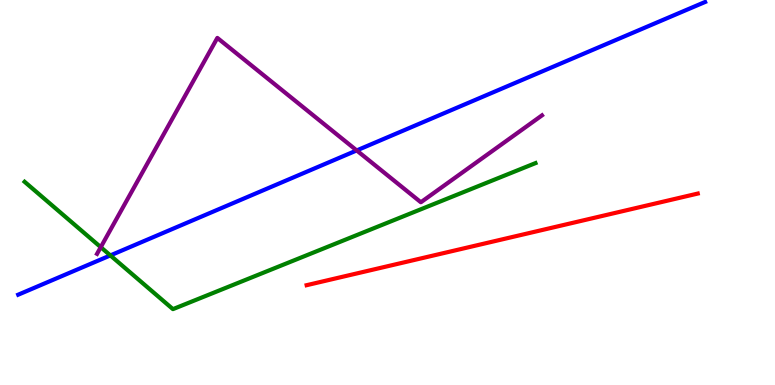[{'lines': ['blue', 'red'], 'intersections': []}, {'lines': ['green', 'red'], 'intersections': []}, {'lines': ['purple', 'red'], 'intersections': []}, {'lines': ['blue', 'green'], 'intersections': [{'x': 1.42, 'y': 3.37}]}, {'lines': ['blue', 'purple'], 'intersections': [{'x': 4.6, 'y': 6.09}]}, {'lines': ['green', 'purple'], 'intersections': [{'x': 1.3, 'y': 3.58}]}]